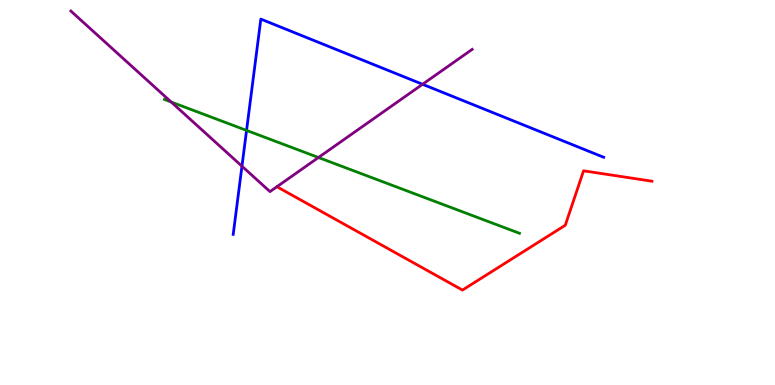[{'lines': ['blue', 'red'], 'intersections': []}, {'lines': ['green', 'red'], 'intersections': []}, {'lines': ['purple', 'red'], 'intersections': []}, {'lines': ['blue', 'green'], 'intersections': [{'x': 3.18, 'y': 6.61}]}, {'lines': ['blue', 'purple'], 'intersections': [{'x': 3.12, 'y': 5.68}, {'x': 5.45, 'y': 7.81}]}, {'lines': ['green', 'purple'], 'intersections': [{'x': 2.21, 'y': 7.35}, {'x': 4.11, 'y': 5.91}]}]